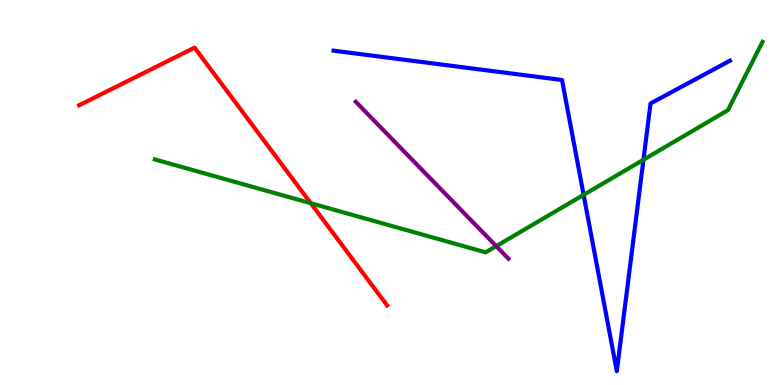[{'lines': ['blue', 'red'], 'intersections': []}, {'lines': ['green', 'red'], 'intersections': [{'x': 4.01, 'y': 4.72}]}, {'lines': ['purple', 'red'], 'intersections': []}, {'lines': ['blue', 'green'], 'intersections': [{'x': 7.53, 'y': 4.94}, {'x': 8.3, 'y': 5.85}]}, {'lines': ['blue', 'purple'], 'intersections': []}, {'lines': ['green', 'purple'], 'intersections': [{'x': 6.4, 'y': 3.61}]}]